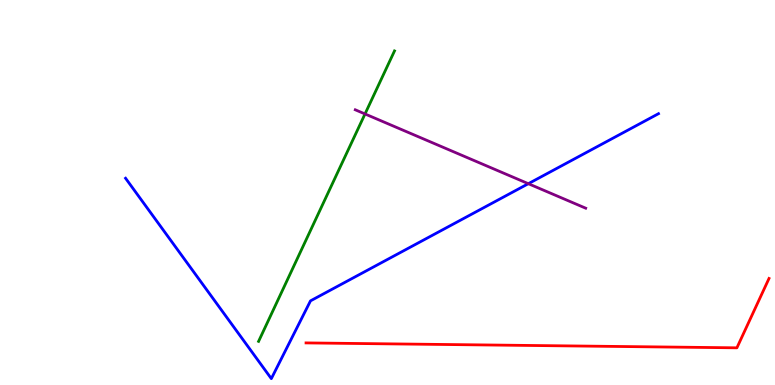[{'lines': ['blue', 'red'], 'intersections': []}, {'lines': ['green', 'red'], 'intersections': []}, {'lines': ['purple', 'red'], 'intersections': []}, {'lines': ['blue', 'green'], 'intersections': []}, {'lines': ['blue', 'purple'], 'intersections': [{'x': 6.82, 'y': 5.23}]}, {'lines': ['green', 'purple'], 'intersections': [{'x': 4.71, 'y': 7.04}]}]